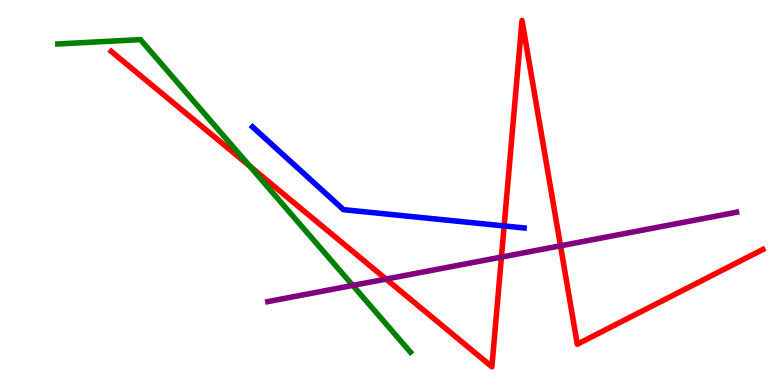[{'lines': ['blue', 'red'], 'intersections': [{'x': 6.51, 'y': 4.13}]}, {'lines': ['green', 'red'], 'intersections': [{'x': 3.22, 'y': 5.68}]}, {'lines': ['purple', 'red'], 'intersections': [{'x': 4.98, 'y': 2.75}, {'x': 6.47, 'y': 3.32}, {'x': 7.23, 'y': 3.62}]}, {'lines': ['blue', 'green'], 'intersections': []}, {'lines': ['blue', 'purple'], 'intersections': []}, {'lines': ['green', 'purple'], 'intersections': [{'x': 4.55, 'y': 2.59}]}]